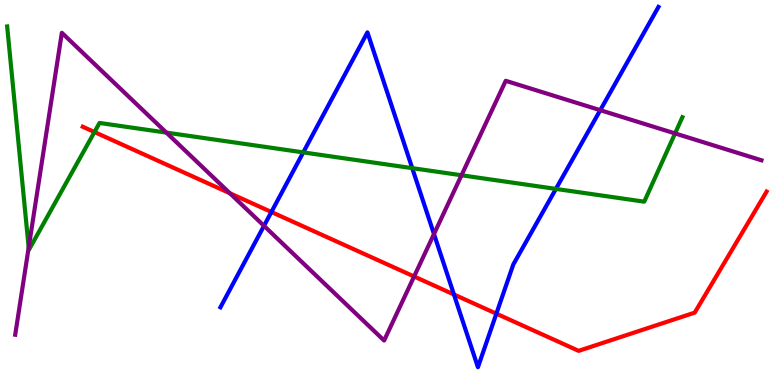[{'lines': ['blue', 'red'], 'intersections': [{'x': 3.5, 'y': 4.49}, {'x': 5.86, 'y': 2.35}, {'x': 6.4, 'y': 1.85}]}, {'lines': ['green', 'red'], 'intersections': [{'x': 1.22, 'y': 6.57}]}, {'lines': ['purple', 'red'], 'intersections': [{'x': 2.97, 'y': 4.98}, {'x': 5.34, 'y': 2.82}]}, {'lines': ['blue', 'green'], 'intersections': [{'x': 3.91, 'y': 6.04}, {'x': 5.32, 'y': 5.63}, {'x': 7.17, 'y': 5.09}]}, {'lines': ['blue', 'purple'], 'intersections': [{'x': 3.41, 'y': 4.13}, {'x': 5.6, 'y': 3.92}, {'x': 7.75, 'y': 7.14}]}, {'lines': ['green', 'purple'], 'intersections': [{'x': 0.37, 'y': 3.57}, {'x': 2.15, 'y': 6.56}, {'x': 5.95, 'y': 5.45}, {'x': 8.71, 'y': 6.53}]}]